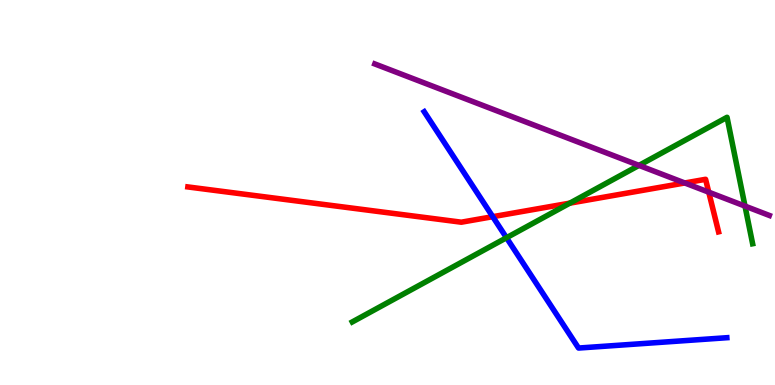[{'lines': ['blue', 'red'], 'intersections': [{'x': 6.36, 'y': 4.37}]}, {'lines': ['green', 'red'], 'intersections': [{'x': 7.35, 'y': 4.72}]}, {'lines': ['purple', 'red'], 'intersections': [{'x': 8.84, 'y': 5.25}, {'x': 9.15, 'y': 5.01}]}, {'lines': ['blue', 'green'], 'intersections': [{'x': 6.54, 'y': 3.83}]}, {'lines': ['blue', 'purple'], 'intersections': []}, {'lines': ['green', 'purple'], 'intersections': [{'x': 8.24, 'y': 5.7}, {'x': 9.61, 'y': 4.65}]}]